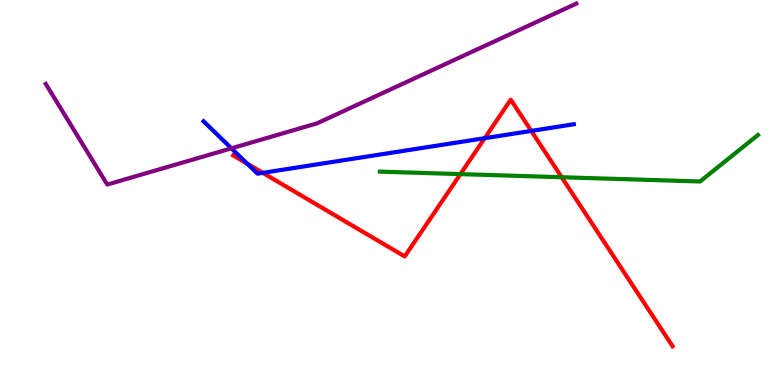[{'lines': ['blue', 'red'], 'intersections': [{'x': 3.19, 'y': 5.75}, {'x': 3.39, 'y': 5.51}, {'x': 6.25, 'y': 6.41}, {'x': 6.86, 'y': 6.6}]}, {'lines': ['green', 'red'], 'intersections': [{'x': 5.94, 'y': 5.48}, {'x': 7.25, 'y': 5.4}]}, {'lines': ['purple', 'red'], 'intersections': []}, {'lines': ['blue', 'green'], 'intersections': []}, {'lines': ['blue', 'purple'], 'intersections': [{'x': 2.99, 'y': 6.15}]}, {'lines': ['green', 'purple'], 'intersections': []}]